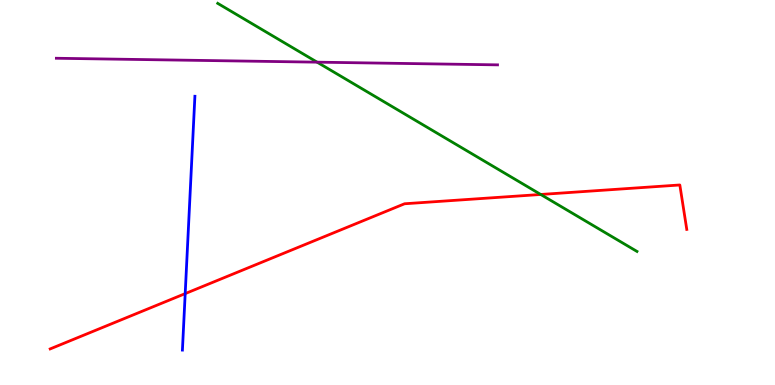[{'lines': ['blue', 'red'], 'intersections': [{'x': 2.39, 'y': 2.37}]}, {'lines': ['green', 'red'], 'intersections': [{'x': 6.98, 'y': 4.95}]}, {'lines': ['purple', 'red'], 'intersections': []}, {'lines': ['blue', 'green'], 'intersections': []}, {'lines': ['blue', 'purple'], 'intersections': []}, {'lines': ['green', 'purple'], 'intersections': [{'x': 4.09, 'y': 8.39}]}]